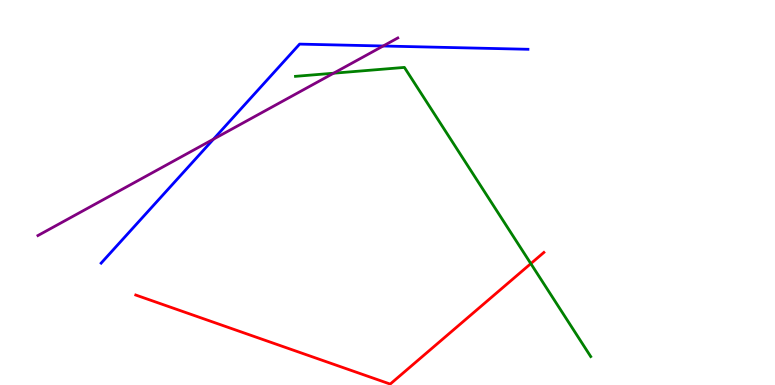[{'lines': ['blue', 'red'], 'intersections': []}, {'lines': ['green', 'red'], 'intersections': [{'x': 6.85, 'y': 3.15}]}, {'lines': ['purple', 'red'], 'intersections': []}, {'lines': ['blue', 'green'], 'intersections': []}, {'lines': ['blue', 'purple'], 'intersections': [{'x': 2.75, 'y': 6.39}, {'x': 4.94, 'y': 8.81}]}, {'lines': ['green', 'purple'], 'intersections': [{'x': 4.3, 'y': 8.1}]}]